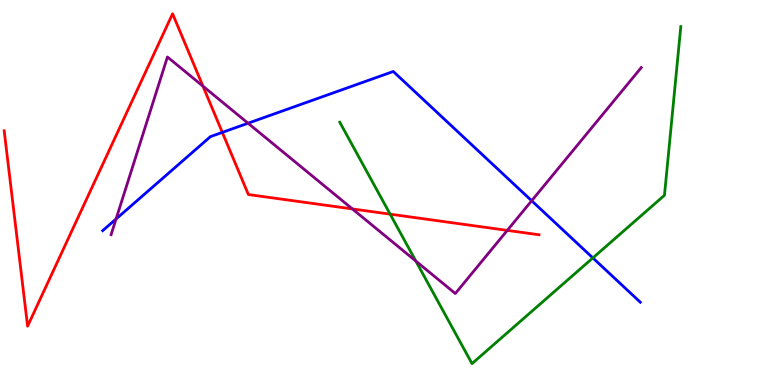[{'lines': ['blue', 'red'], 'intersections': [{'x': 2.87, 'y': 6.56}]}, {'lines': ['green', 'red'], 'intersections': [{'x': 5.03, 'y': 4.44}]}, {'lines': ['purple', 'red'], 'intersections': [{'x': 2.62, 'y': 7.76}, {'x': 4.55, 'y': 4.57}, {'x': 6.55, 'y': 4.02}]}, {'lines': ['blue', 'green'], 'intersections': [{'x': 7.65, 'y': 3.3}]}, {'lines': ['blue', 'purple'], 'intersections': [{'x': 1.5, 'y': 4.31}, {'x': 3.2, 'y': 6.8}, {'x': 6.86, 'y': 4.79}]}, {'lines': ['green', 'purple'], 'intersections': [{'x': 5.37, 'y': 3.22}]}]